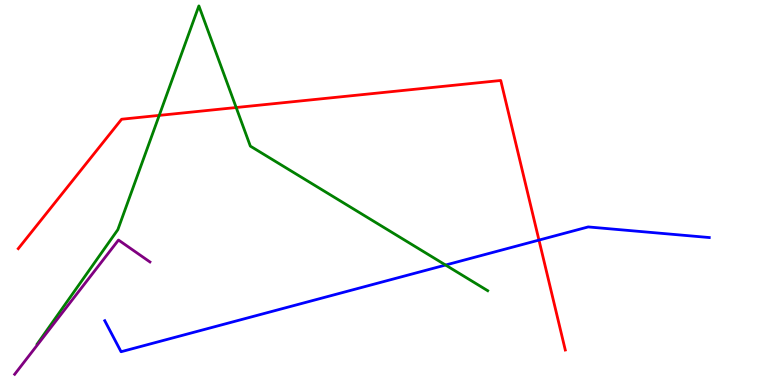[{'lines': ['blue', 'red'], 'intersections': [{'x': 6.95, 'y': 3.76}]}, {'lines': ['green', 'red'], 'intersections': [{'x': 2.05, 'y': 7.0}, {'x': 3.05, 'y': 7.21}]}, {'lines': ['purple', 'red'], 'intersections': []}, {'lines': ['blue', 'green'], 'intersections': [{'x': 5.75, 'y': 3.12}]}, {'lines': ['blue', 'purple'], 'intersections': []}, {'lines': ['green', 'purple'], 'intersections': []}]